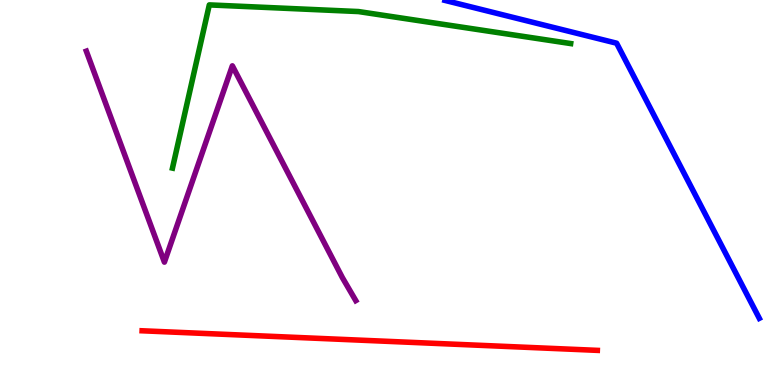[{'lines': ['blue', 'red'], 'intersections': []}, {'lines': ['green', 'red'], 'intersections': []}, {'lines': ['purple', 'red'], 'intersections': []}, {'lines': ['blue', 'green'], 'intersections': []}, {'lines': ['blue', 'purple'], 'intersections': []}, {'lines': ['green', 'purple'], 'intersections': []}]